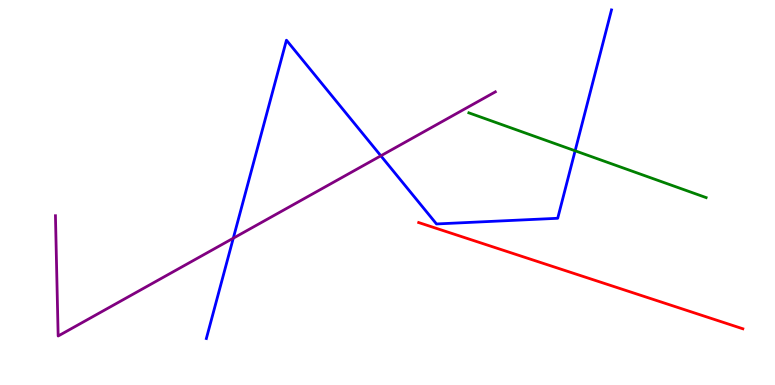[{'lines': ['blue', 'red'], 'intersections': []}, {'lines': ['green', 'red'], 'intersections': []}, {'lines': ['purple', 'red'], 'intersections': []}, {'lines': ['blue', 'green'], 'intersections': [{'x': 7.42, 'y': 6.08}]}, {'lines': ['blue', 'purple'], 'intersections': [{'x': 3.01, 'y': 3.81}, {'x': 4.91, 'y': 5.95}]}, {'lines': ['green', 'purple'], 'intersections': []}]